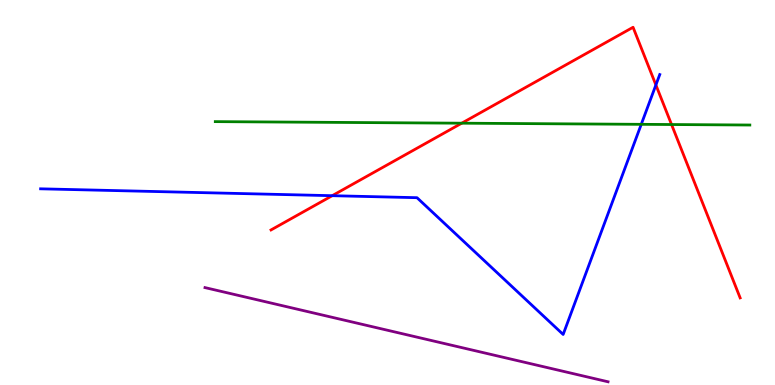[{'lines': ['blue', 'red'], 'intersections': [{'x': 4.29, 'y': 4.92}, {'x': 8.46, 'y': 7.79}]}, {'lines': ['green', 'red'], 'intersections': [{'x': 5.96, 'y': 6.8}, {'x': 8.67, 'y': 6.77}]}, {'lines': ['purple', 'red'], 'intersections': []}, {'lines': ['blue', 'green'], 'intersections': [{'x': 8.27, 'y': 6.77}]}, {'lines': ['blue', 'purple'], 'intersections': []}, {'lines': ['green', 'purple'], 'intersections': []}]